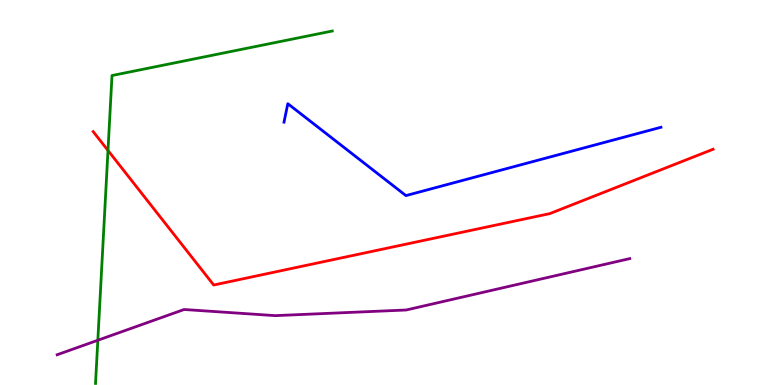[{'lines': ['blue', 'red'], 'intersections': []}, {'lines': ['green', 'red'], 'intersections': [{'x': 1.39, 'y': 6.09}]}, {'lines': ['purple', 'red'], 'intersections': []}, {'lines': ['blue', 'green'], 'intersections': []}, {'lines': ['blue', 'purple'], 'intersections': []}, {'lines': ['green', 'purple'], 'intersections': [{'x': 1.26, 'y': 1.16}]}]